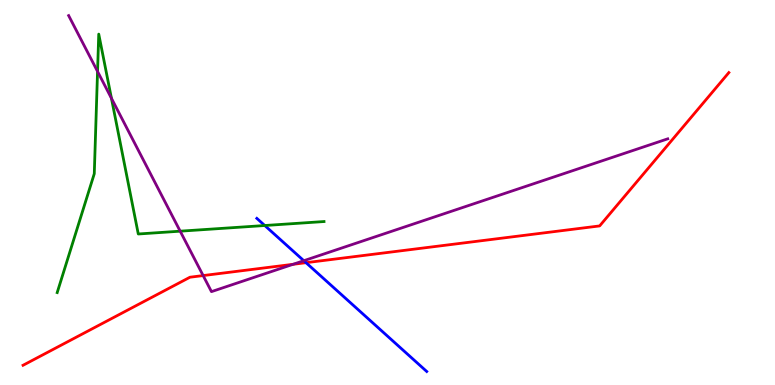[{'lines': ['blue', 'red'], 'intersections': [{'x': 3.95, 'y': 3.18}]}, {'lines': ['green', 'red'], 'intersections': []}, {'lines': ['purple', 'red'], 'intersections': [{'x': 2.62, 'y': 2.84}, {'x': 3.78, 'y': 3.13}]}, {'lines': ['blue', 'green'], 'intersections': [{'x': 3.42, 'y': 4.14}]}, {'lines': ['blue', 'purple'], 'intersections': [{'x': 3.92, 'y': 3.23}]}, {'lines': ['green', 'purple'], 'intersections': [{'x': 1.26, 'y': 8.14}, {'x': 1.44, 'y': 7.45}, {'x': 2.32, 'y': 4.0}]}]